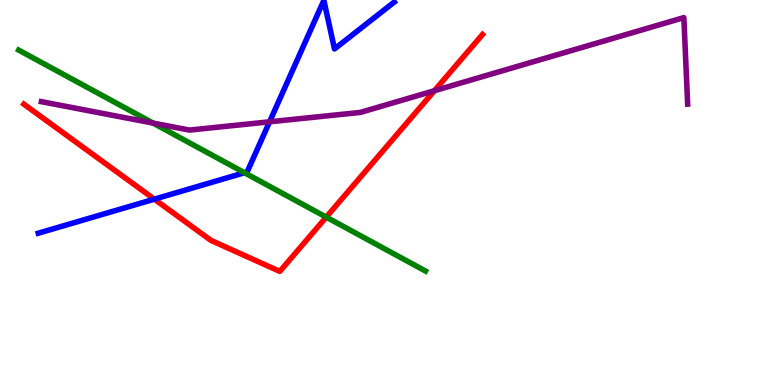[{'lines': ['blue', 'red'], 'intersections': [{'x': 1.99, 'y': 4.83}]}, {'lines': ['green', 'red'], 'intersections': [{'x': 4.21, 'y': 4.36}]}, {'lines': ['purple', 'red'], 'intersections': [{'x': 5.61, 'y': 7.64}]}, {'lines': ['blue', 'green'], 'intersections': [{'x': 3.15, 'y': 5.51}]}, {'lines': ['blue', 'purple'], 'intersections': [{'x': 3.48, 'y': 6.84}]}, {'lines': ['green', 'purple'], 'intersections': [{'x': 1.98, 'y': 6.8}]}]